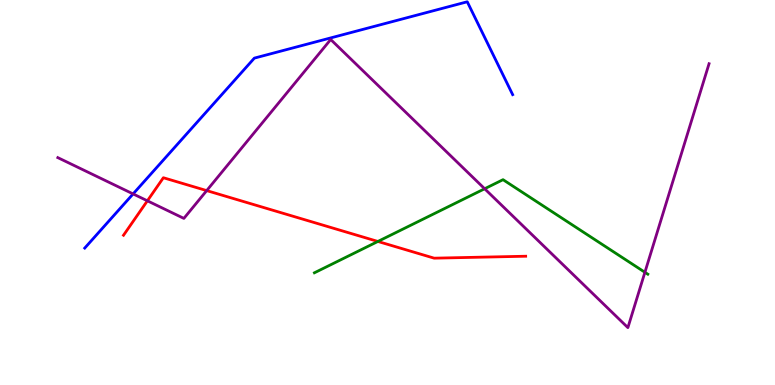[{'lines': ['blue', 'red'], 'intersections': []}, {'lines': ['green', 'red'], 'intersections': [{'x': 4.88, 'y': 3.73}]}, {'lines': ['purple', 'red'], 'intersections': [{'x': 1.9, 'y': 4.78}, {'x': 2.67, 'y': 5.05}]}, {'lines': ['blue', 'green'], 'intersections': []}, {'lines': ['blue', 'purple'], 'intersections': [{'x': 1.72, 'y': 4.96}]}, {'lines': ['green', 'purple'], 'intersections': [{'x': 6.25, 'y': 5.1}, {'x': 8.32, 'y': 2.93}]}]